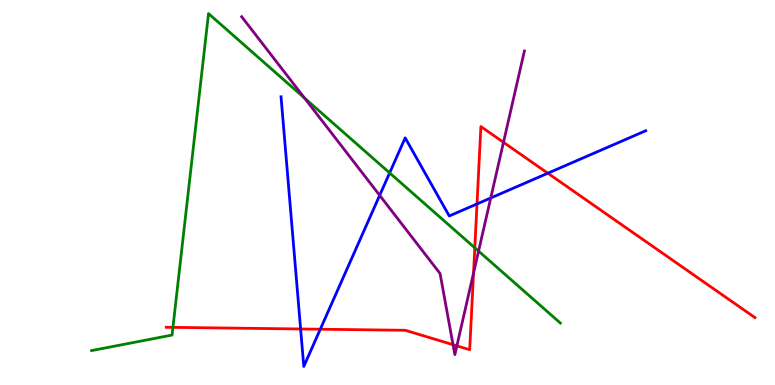[{'lines': ['blue', 'red'], 'intersections': [{'x': 3.88, 'y': 1.46}, {'x': 4.13, 'y': 1.45}, {'x': 6.15, 'y': 4.7}, {'x': 7.07, 'y': 5.5}]}, {'lines': ['green', 'red'], 'intersections': [{'x': 2.23, 'y': 1.5}, {'x': 6.13, 'y': 3.56}]}, {'lines': ['purple', 'red'], 'intersections': [{'x': 5.85, 'y': 1.05}, {'x': 5.9, 'y': 1.02}, {'x': 6.11, 'y': 2.91}, {'x': 6.5, 'y': 6.3}]}, {'lines': ['blue', 'green'], 'intersections': [{'x': 5.03, 'y': 5.51}]}, {'lines': ['blue', 'purple'], 'intersections': [{'x': 4.9, 'y': 4.93}, {'x': 6.33, 'y': 4.86}]}, {'lines': ['green', 'purple'], 'intersections': [{'x': 3.93, 'y': 7.45}, {'x': 6.18, 'y': 3.48}]}]